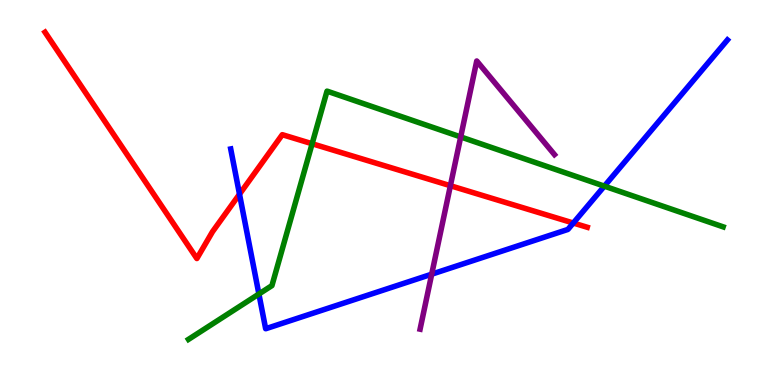[{'lines': ['blue', 'red'], 'intersections': [{'x': 3.09, 'y': 4.96}, {'x': 7.4, 'y': 4.21}]}, {'lines': ['green', 'red'], 'intersections': [{'x': 4.03, 'y': 6.27}]}, {'lines': ['purple', 'red'], 'intersections': [{'x': 5.81, 'y': 5.18}]}, {'lines': ['blue', 'green'], 'intersections': [{'x': 3.34, 'y': 2.36}, {'x': 7.8, 'y': 5.17}]}, {'lines': ['blue', 'purple'], 'intersections': [{'x': 5.57, 'y': 2.88}]}, {'lines': ['green', 'purple'], 'intersections': [{'x': 5.94, 'y': 6.44}]}]